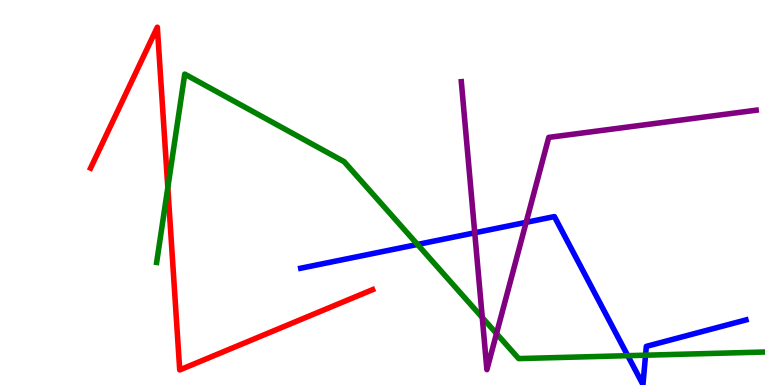[{'lines': ['blue', 'red'], 'intersections': []}, {'lines': ['green', 'red'], 'intersections': [{'x': 2.17, 'y': 5.13}]}, {'lines': ['purple', 'red'], 'intersections': []}, {'lines': ['blue', 'green'], 'intersections': [{'x': 5.39, 'y': 3.65}, {'x': 8.1, 'y': 0.762}, {'x': 8.33, 'y': 0.774}]}, {'lines': ['blue', 'purple'], 'intersections': [{'x': 6.13, 'y': 3.95}, {'x': 6.79, 'y': 4.22}]}, {'lines': ['green', 'purple'], 'intersections': [{'x': 6.22, 'y': 1.75}, {'x': 6.41, 'y': 1.34}]}]